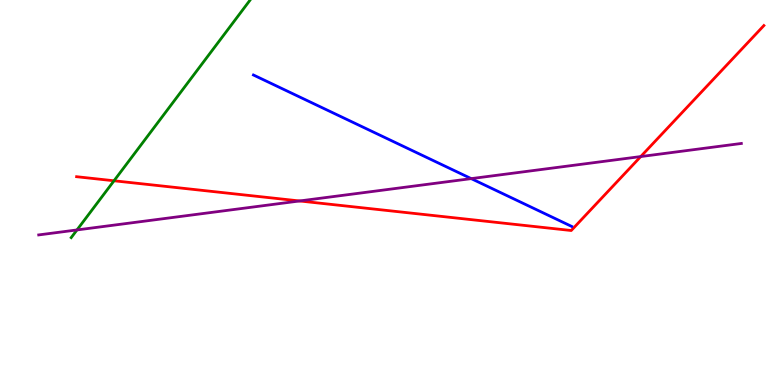[{'lines': ['blue', 'red'], 'intersections': []}, {'lines': ['green', 'red'], 'intersections': [{'x': 1.47, 'y': 5.3}]}, {'lines': ['purple', 'red'], 'intersections': [{'x': 3.87, 'y': 4.78}, {'x': 8.27, 'y': 5.93}]}, {'lines': ['blue', 'green'], 'intersections': []}, {'lines': ['blue', 'purple'], 'intersections': [{'x': 6.08, 'y': 5.36}]}, {'lines': ['green', 'purple'], 'intersections': [{'x': 0.993, 'y': 4.03}]}]